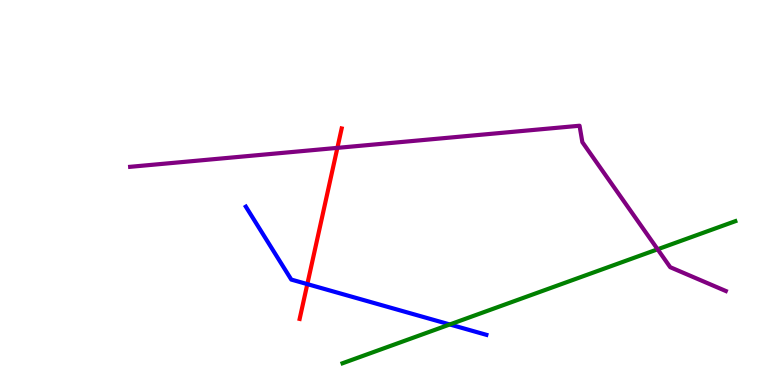[{'lines': ['blue', 'red'], 'intersections': [{'x': 3.97, 'y': 2.62}]}, {'lines': ['green', 'red'], 'intersections': []}, {'lines': ['purple', 'red'], 'intersections': [{'x': 4.35, 'y': 6.16}]}, {'lines': ['blue', 'green'], 'intersections': [{'x': 5.8, 'y': 1.57}]}, {'lines': ['blue', 'purple'], 'intersections': []}, {'lines': ['green', 'purple'], 'intersections': [{'x': 8.49, 'y': 3.53}]}]